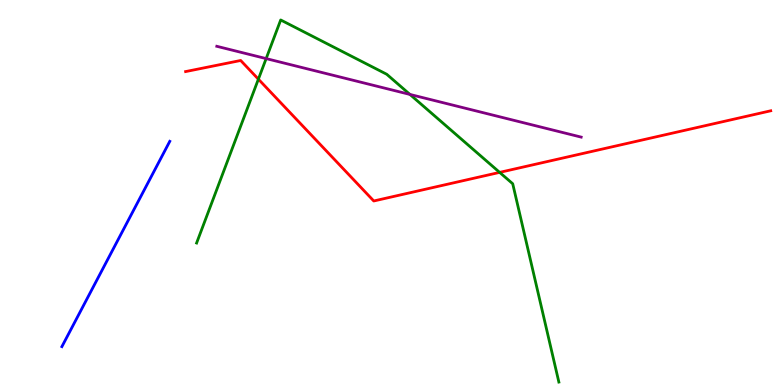[{'lines': ['blue', 'red'], 'intersections': []}, {'lines': ['green', 'red'], 'intersections': [{'x': 3.33, 'y': 7.94}, {'x': 6.45, 'y': 5.52}]}, {'lines': ['purple', 'red'], 'intersections': []}, {'lines': ['blue', 'green'], 'intersections': []}, {'lines': ['blue', 'purple'], 'intersections': []}, {'lines': ['green', 'purple'], 'intersections': [{'x': 3.43, 'y': 8.48}, {'x': 5.29, 'y': 7.55}]}]